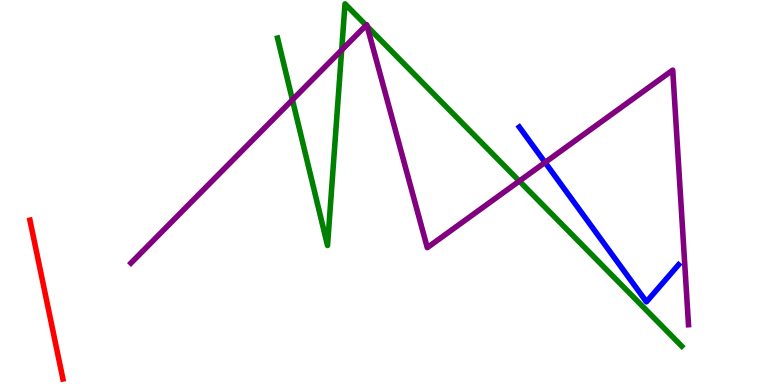[{'lines': ['blue', 'red'], 'intersections': []}, {'lines': ['green', 'red'], 'intersections': []}, {'lines': ['purple', 'red'], 'intersections': []}, {'lines': ['blue', 'green'], 'intersections': []}, {'lines': ['blue', 'purple'], 'intersections': [{'x': 7.03, 'y': 5.78}]}, {'lines': ['green', 'purple'], 'intersections': [{'x': 3.77, 'y': 7.41}, {'x': 4.41, 'y': 8.7}, {'x': 4.72, 'y': 9.34}, {'x': 4.74, 'y': 9.31}, {'x': 6.7, 'y': 5.3}]}]